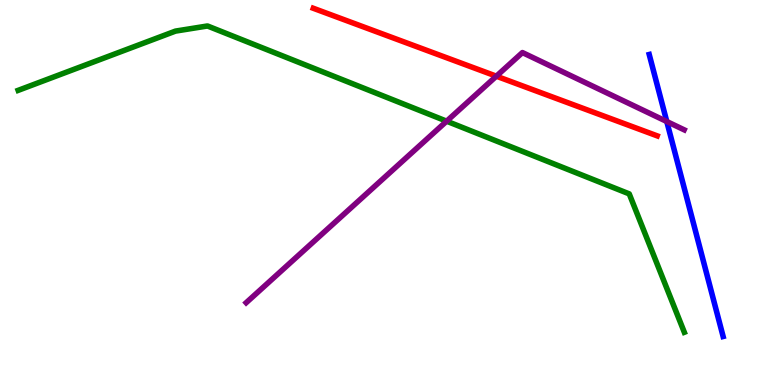[{'lines': ['blue', 'red'], 'intersections': []}, {'lines': ['green', 'red'], 'intersections': []}, {'lines': ['purple', 'red'], 'intersections': [{'x': 6.4, 'y': 8.02}]}, {'lines': ['blue', 'green'], 'intersections': []}, {'lines': ['blue', 'purple'], 'intersections': [{'x': 8.6, 'y': 6.84}]}, {'lines': ['green', 'purple'], 'intersections': [{'x': 5.76, 'y': 6.85}]}]